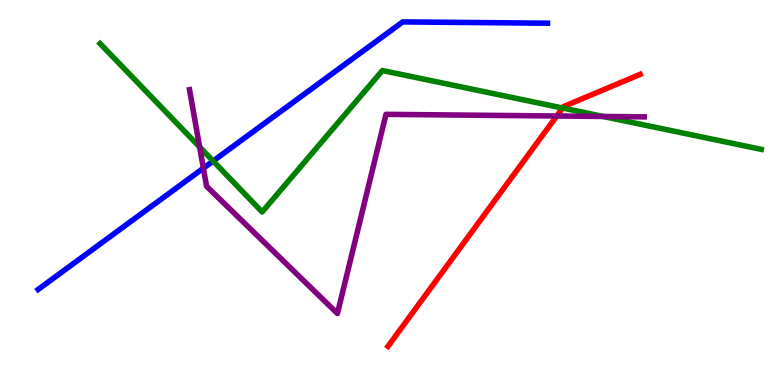[{'lines': ['blue', 'red'], 'intersections': []}, {'lines': ['green', 'red'], 'intersections': [{'x': 7.26, 'y': 7.19}]}, {'lines': ['purple', 'red'], 'intersections': [{'x': 7.18, 'y': 6.99}]}, {'lines': ['blue', 'green'], 'intersections': [{'x': 2.75, 'y': 5.82}]}, {'lines': ['blue', 'purple'], 'intersections': [{'x': 2.62, 'y': 5.63}]}, {'lines': ['green', 'purple'], 'intersections': [{'x': 2.58, 'y': 6.18}, {'x': 7.78, 'y': 6.98}]}]